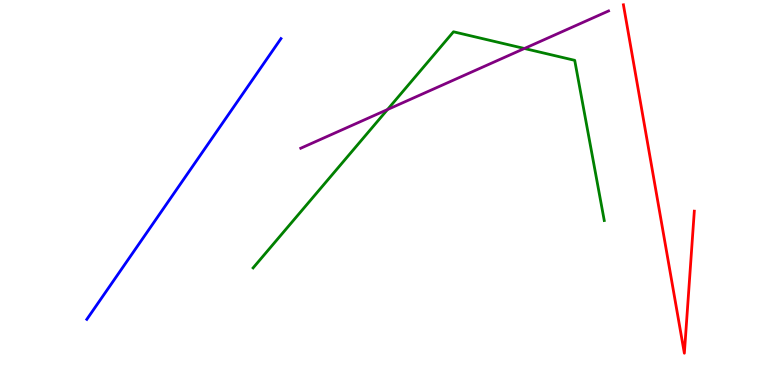[{'lines': ['blue', 'red'], 'intersections': []}, {'lines': ['green', 'red'], 'intersections': []}, {'lines': ['purple', 'red'], 'intersections': []}, {'lines': ['blue', 'green'], 'intersections': []}, {'lines': ['blue', 'purple'], 'intersections': []}, {'lines': ['green', 'purple'], 'intersections': [{'x': 5.0, 'y': 7.15}, {'x': 6.77, 'y': 8.74}]}]